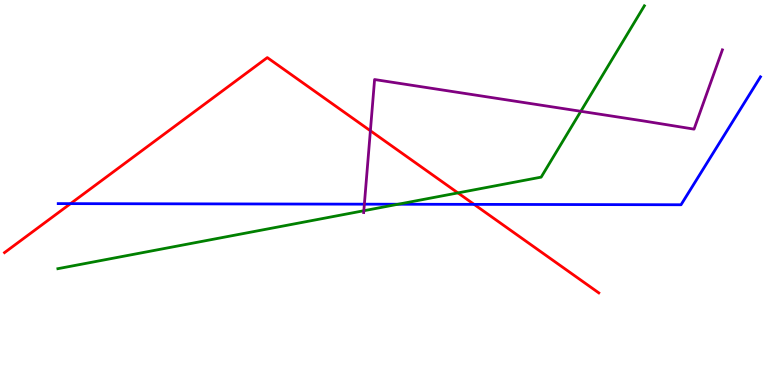[{'lines': ['blue', 'red'], 'intersections': [{'x': 0.91, 'y': 4.71}, {'x': 6.12, 'y': 4.69}]}, {'lines': ['green', 'red'], 'intersections': [{'x': 5.91, 'y': 4.99}]}, {'lines': ['purple', 'red'], 'intersections': [{'x': 4.78, 'y': 6.6}]}, {'lines': ['blue', 'green'], 'intersections': [{'x': 5.14, 'y': 4.7}]}, {'lines': ['blue', 'purple'], 'intersections': [{'x': 4.7, 'y': 4.7}]}, {'lines': ['green', 'purple'], 'intersections': [{'x': 4.69, 'y': 4.53}, {'x': 7.49, 'y': 7.11}]}]